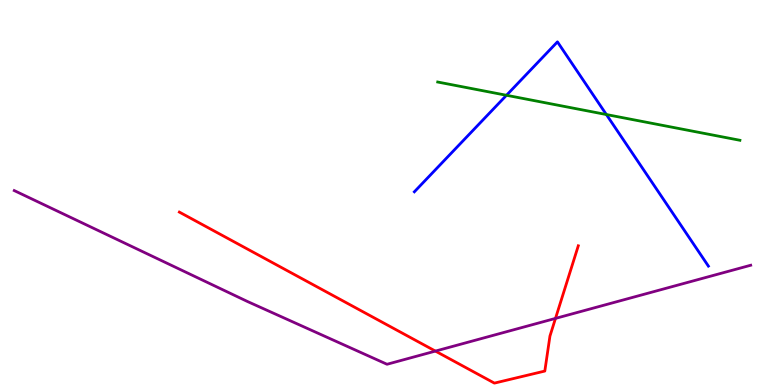[{'lines': ['blue', 'red'], 'intersections': []}, {'lines': ['green', 'red'], 'intersections': []}, {'lines': ['purple', 'red'], 'intersections': [{'x': 5.62, 'y': 0.881}, {'x': 7.17, 'y': 1.73}]}, {'lines': ['blue', 'green'], 'intersections': [{'x': 6.54, 'y': 7.53}, {'x': 7.82, 'y': 7.03}]}, {'lines': ['blue', 'purple'], 'intersections': []}, {'lines': ['green', 'purple'], 'intersections': []}]